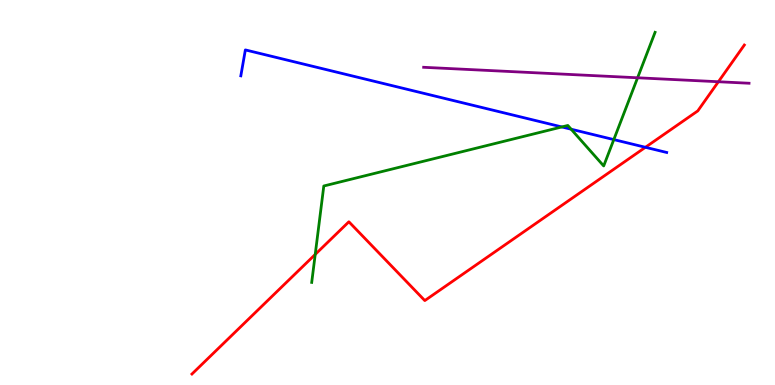[{'lines': ['blue', 'red'], 'intersections': [{'x': 8.33, 'y': 6.17}]}, {'lines': ['green', 'red'], 'intersections': [{'x': 4.07, 'y': 3.39}]}, {'lines': ['purple', 'red'], 'intersections': [{'x': 9.27, 'y': 7.88}]}, {'lines': ['blue', 'green'], 'intersections': [{'x': 7.25, 'y': 6.7}, {'x': 7.37, 'y': 6.64}, {'x': 7.92, 'y': 6.37}]}, {'lines': ['blue', 'purple'], 'intersections': []}, {'lines': ['green', 'purple'], 'intersections': [{'x': 8.23, 'y': 7.98}]}]